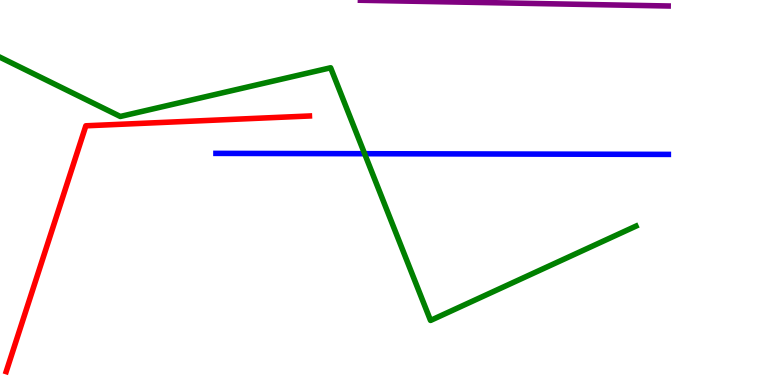[{'lines': ['blue', 'red'], 'intersections': []}, {'lines': ['green', 'red'], 'intersections': []}, {'lines': ['purple', 'red'], 'intersections': []}, {'lines': ['blue', 'green'], 'intersections': [{'x': 4.7, 'y': 6.01}]}, {'lines': ['blue', 'purple'], 'intersections': []}, {'lines': ['green', 'purple'], 'intersections': []}]